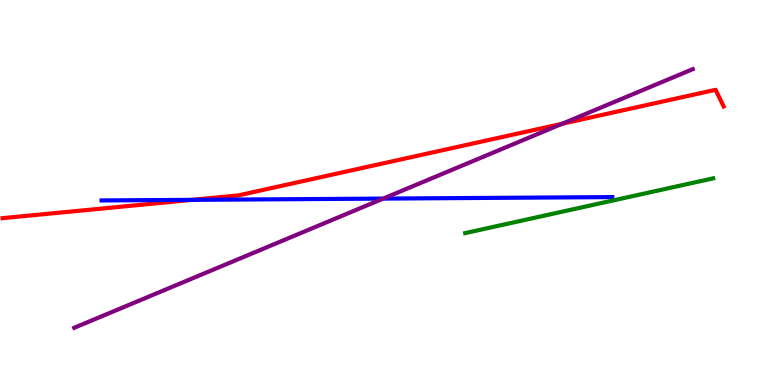[{'lines': ['blue', 'red'], 'intersections': [{'x': 2.48, 'y': 4.81}]}, {'lines': ['green', 'red'], 'intersections': []}, {'lines': ['purple', 'red'], 'intersections': [{'x': 7.25, 'y': 6.79}]}, {'lines': ['blue', 'green'], 'intersections': []}, {'lines': ['blue', 'purple'], 'intersections': [{'x': 4.94, 'y': 4.84}]}, {'lines': ['green', 'purple'], 'intersections': []}]